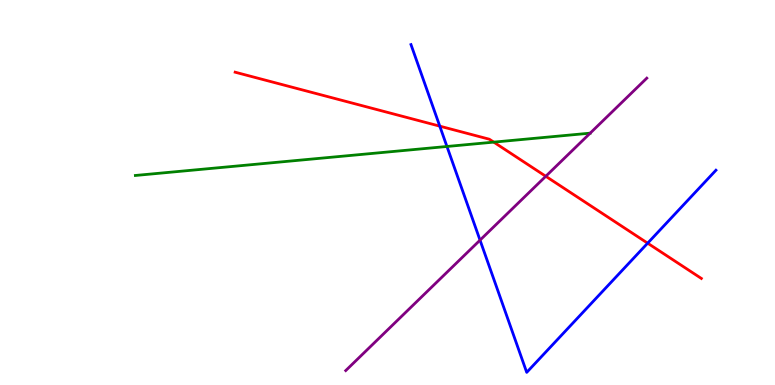[{'lines': ['blue', 'red'], 'intersections': [{'x': 5.67, 'y': 6.72}, {'x': 8.36, 'y': 3.68}]}, {'lines': ['green', 'red'], 'intersections': [{'x': 6.37, 'y': 6.31}]}, {'lines': ['purple', 'red'], 'intersections': [{'x': 7.04, 'y': 5.42}]}, {'lines': ['blue', 'green'], 'intersections': [{'x': 5.77, 'y': 6.2}]}, {'lines': ['blue', 'purple'], 'intersections': [{'x': 6.19, 'y': 3.76}]}, {'lines': ['green', 'purple'], 'intersections': []}]